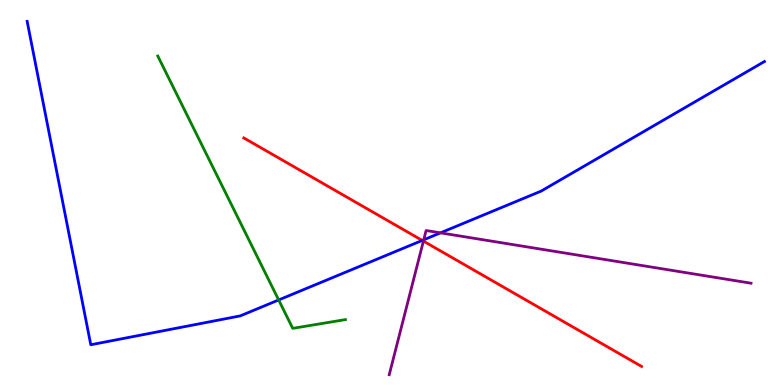[{'lines': ['blue', 'red'], 'intersections': [{'x': 5.45, 'y': 3.76}]}, {'lines': ['green', 'red'], 'intersections': []}, {'lines': ['purple', 'red'], 'intersections': [{'x': 5.46, 'y': 3.74}]}, {'lines': ['blue', 'green'], 'intersections': [{'x': 3.6, 'y': 2.21}]}, {'lines': ['blue', 'purple'], 'intersections': [{'x': 5.47, 'y': 3.77}, {'x': 5.68, 'y': 3.95}]}, {'lines': ['green', 'purple'], 'intersections': []}]